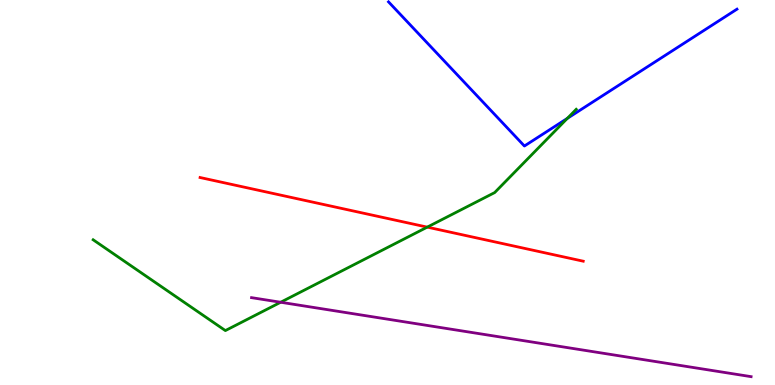[{'lines': ['blue', 'red'], 'intersections': []}, {'lines': ['green', 'red'], 'intersections': [{'x': 5.51, 'y': 4.1}]}, {'lines': ['purple', 'red'], 'intersections': []}, {'lines': ['blue', 'green'], 'intersections': [{'x': 7.32, 'y': 6.93}]}, {'lines': ['blue', 'purple'], 'intersections': []}, {'lines': ['green', 'purple'], 'intersections': [{'x': 3.62, 'y': 2.15}]}]